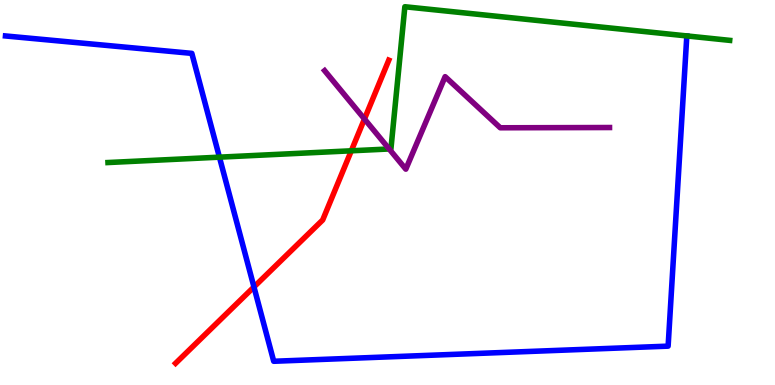[{'lines': ['blue', 'red'], 'intersections': [{'x': 3.28, 'y': 2.55}]}, {'lines': ['green', 'red'], 'intersections': [{'x': 4.53, 'y': 6.08}]}, {'lines': ['purple', 'red'], 'intersections': [{'x': 4.7, 'y': 6.91}]}, {'lines': ['blue', 'green'], 'intersections': [{'x': 2.83, 'y': 5.92}]}, {'lines': ['blue', 'purple'], 'intersections': []}, {'lines': ['green', 'purple'], 'intersections': [{'x': 5.02, 'y': 6.13}]}]